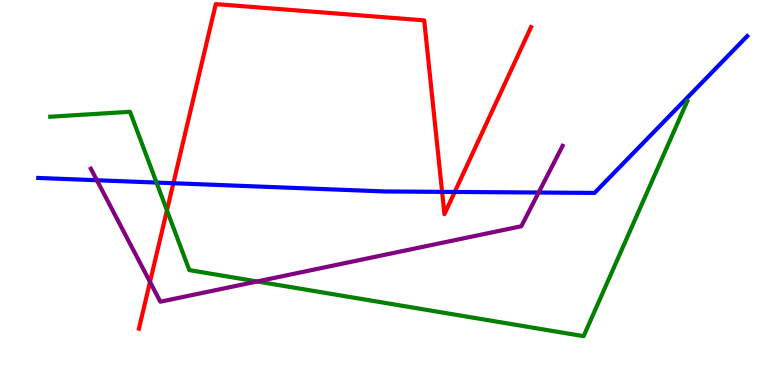[{'lines': ['blue', 'red'], 'intersections': [{'x': 2.24, 'y': 5.24}, {'x': 5.7, 'y': 5.02}, {'x': 5.87, 'y': 5.01}]}, {'lines': ['green', 'red'], 'intersections': [{'x': 2.15, 'y': 4.54}]}, {'lines': ['purple', 'red'], 'intersections': [{'x': 1.94, 'y': 2.68}]}, {'lines': ['blue', 'green'], 'intersections': [{'x': 2.02, 'y': 5.26}]}, {'lines': ['blue', 'purple'], 'intersections': [{'x': 1.25, 'y': 5.32}, {'x': 6.95, 'y': 5.0}]}, {'lines': ['green', 'purple'], 'intersections': [{'x': 3.32, 'y': 2.69}]}]